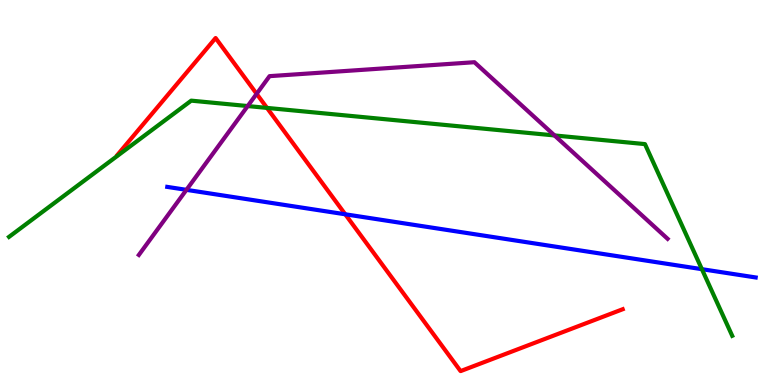[{'lines': ['blue', 'red'], 'intersections': [{'x': 4.45, 'y': 4.43}]}, {'lines': ['green', 'red'], 'intersections': [{'x': 3.45, 'y': 7.2}]}, {'lines': ['purple', 'red'], 'intersections': [{'x': 3.31, 'y': 7.56}]}, {'lines': ['blue', 'green'], 'intersections': [{'x': 9.06, 'y': 3.01}]}, {'lines': ['blue', 'purple'], 'intersections': [{'x': 2.41, 'y': 5.07}]}, {'lines': ['green', 'purple'], 'intersections': [{'x': 3.2, 'y': 7.25}, {'x': 7.16, 'y': 6.48}]}]